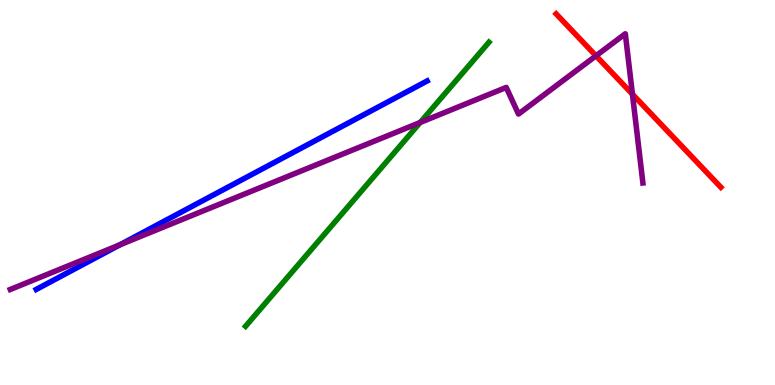[{'lines': ['blue', 'red'], 'intersections': []}, {'lines': ['green', 'red'], 'intersections': []}, {'lines': ['purple', 'red'], 'intersections': [{'x': 7.69, 'y': 8.55}, {'x': 8.16, 'y': 7.55}]}, {'lines': ['blue', 'green'], 'intersections': []}, {'lines': ['blue', 'purple'], 'intersections': [{'x': 1.55, 'y': 3.64}]}, {'lines': ['green', 'purple'], 'intersections': [{'x': 5.42, 'y': 6.82}]}]